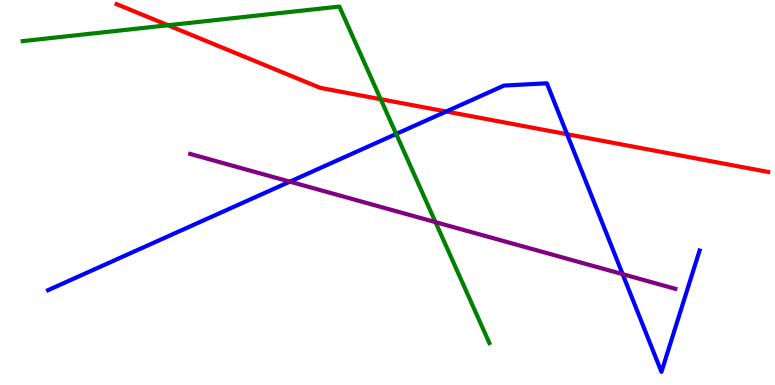[{'lines': ['blue', 'red'], 'intersections': [{'x': 5.76, 'y': 7.1}, {'x': 7.32, 'y': 6.51}]}, {'lines': ['green', 'red'], 'intersections': [{'x': 2.17, 'y': 9.34}, {'x': 4.91, 'y': 7.42}]}, {'lines': ['purple', 'red'], 'intersections': []}, {'lines': ['blue', 'green'], 'intersections': [{'x': 5.11, 'y': 6.52}]}, {'lines': ['blue', 'purple'], 'intersections': [{'x': 3.74, 'y': 5.28}, {'x': 8.03, 'y': 2.88}]}, {'lines': ['green', 'purple'], 'intersections': [{'x': 5.62, 'y': 4.23}]}]